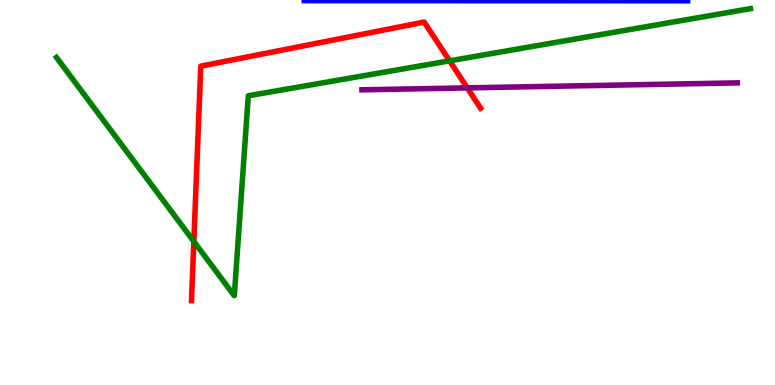[{'lines': ['blue', 'red'], 'intersections': []}, {'lines': ['green', 'red'], 'intersections': [{'x': 2.5, 'y': 3.73}, {'x': 5.8, 'y': 8.42}]}, {'lines': ['purple', 'red'], 'intersections': [{'x': 6.03, 'y': 7.72}]}, {'lines': ['blue', 'green'], 'intersections': []}, {'lines': ['blue', 'purple'], 'intersections': []}, {'lines': ['green', 'purple'], 'intersections': []}]